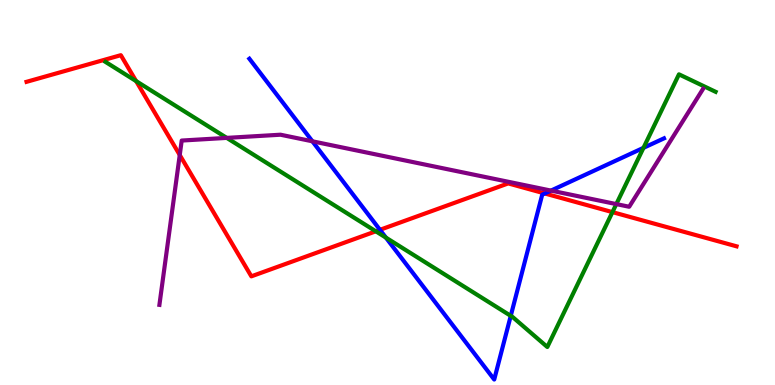[{'lines': ['blue', 'red'], 'intersections': [{'x': 4.9, 'y': 4.03}, {'x': 7.03, 'y': 4.97}]}, {'lines': ['green', 'red'], 'intersections': [{'x': 1.76, 'y': 7.89}, {'x': 4.85, 'y': 3.99}, {'x': 7.9, 'y': 4.49}]}, {'lines': ['purple', 'red'], 'intersections': [{'x': 2.32, 'y': 5.97}]}, {'lines': ['blue', 'green'], 'intersections': [{'x': 4.98, 'y': 3.83}, {'x': 6.59, 'y': 1.8}, {'x': 8.3, 'y': 6.16}]}, {'lines': ['blue', 'purple'], 'intersections': [{'x': 4.03, 'y': 6.33}, {'x': 7.11, 'y': 5.05}]}, {'lines': ['green', 'purple'], 'intersections': [{'x': 2.93, 'y': 6.42}, {'x': 7.95, 'y': 4.7}]}]